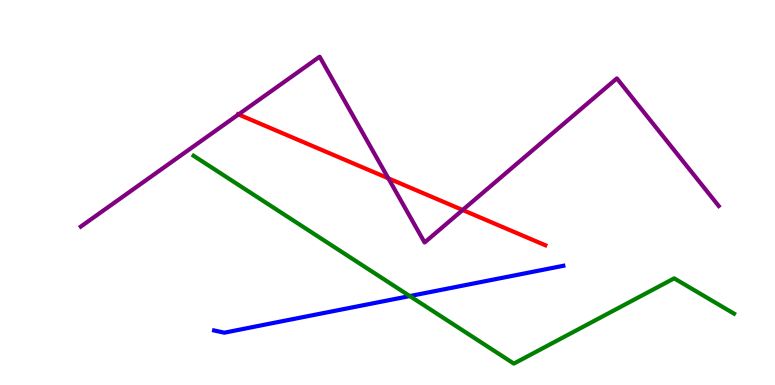[{'lines': ['blue', 'red'], 'intersections': []}, {'lines': ['green', 'red'], 'intersections': []}, {'lines': ['purple', 'red'], 'intersections': [{'x': 3.08, 'y': 7.03}, {'x': 5.01, 'y': 5.37}, {'x': 5.97, 'y': 4.55}]}, {'lines': ['blue', 'green'], 'intersections': [{'x': 5.29, 'y': 2.31}]}, {'lines': ['blue', 'purple'], 'intersections': []}, {'lines': ['green', 'purple'], 'intersections': []}]